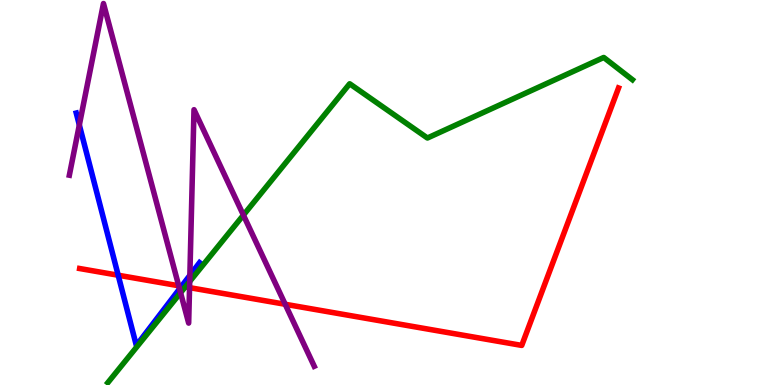[{'lines': ['blue', 'red'], 'intersections': [{'x': 1.52, 'y': 2.85}, {'x': 2.34, 'y': 2.56}]}, {'lines': ['green', 'red'], 'intersections': [{'x': 2.39, 'y': 2.55}]}, {'lines': ['purple', 'red'], 'intersections': [{'x': 2.31, 'y': 2.58}, {'x': 2.45, 'y': 2.53}, {'x': 3.68, 'y': 2.1}]}, {'lines': ['blue', 'green'], 'intersections': []}, {'lines': ['blue', 'purple'], 'intersections': [{'x': 1.02, 'y': 6.75}, {'x': 2.32, 'y': 2.5}, {'x': 2.45, 'y': 2.85}]}, {'lines': ['green', 'purple'], 'intersections': [{'x': 2.33, 'y': 2.4}, {'x': 2.45, 'y': 2.69}, {'x': 3.14, 'y': 4.41}]}]